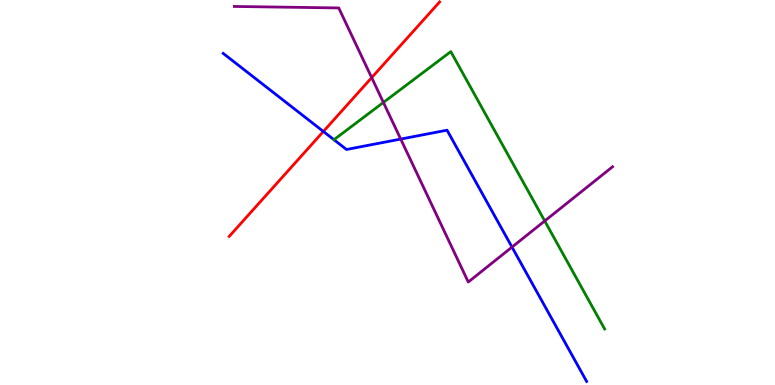[{'lines': ['blue', 'red'], 'intersections': [{'x': 4.17, 'y': 6.59}]}, {'lines': ['green', 'red'], 'intersections': []}, {'lines': ['purple', 'red'], 'intersections': [{'x': 4.8, 'y': 7.98}]}, {'lines': ['blue', 'green'], 'intersections': []}, {'lines': ['blue', 'purple'], 'intersections': [{'x': 5.17, 'y': 6.39}, {'x': 6.61, 'y': 3.58}]}, {'lines': ['green', 'purple'], 'intersections': [{'x': 4.95, 'y': 7.34}, {'x': 7.03, 'y': 4.26}]}]